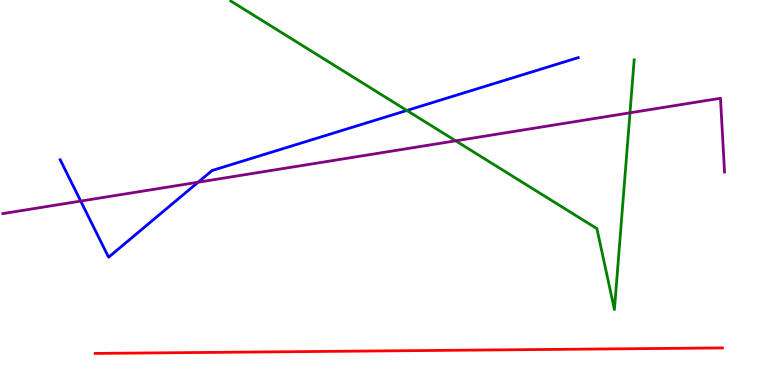[{'lines': ['blue', 'red'], 'intersections': []}, {'lines': ['green', 'red'], 'intersections': []}, {'lines': ['purple', 'red'], 'intersections': []}, {'lines': ['blue', 'green'], 'intersections': [{'x': 5.25, 'y': 7.13}]}, {'lines': ['blue', 'purple'], 'intersections': [{'x': 1.04, 'y': 4.78}, {'x': 2.56, 'y': 5.27}]}, {'lines': ['green', 'purple'], 'intersections': [{'x': 5.88, 'y': 6.34}, {'x': 8.13, 'y': 7.07}]}]